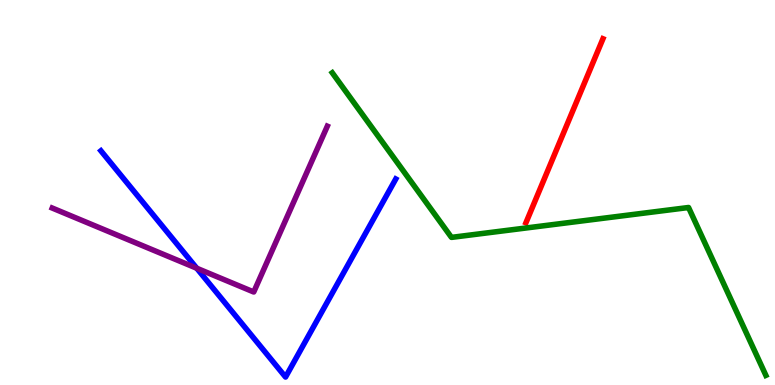[{'lines': ['blue', 'red'], 'intersections': []}, {'lines': ['green', 'red'], 'intersections': []}, {'lines': ['purple', 'red'], 'intersections': []}, {'lines': ['blue', 'green'], 'intersections': []}, {'lines': ['blue', 'purple'], 'intersections': [{'x': 2.54, 'y': 3.03}]}, {'lines': ['green', 'purple'], 'intersections': []}]